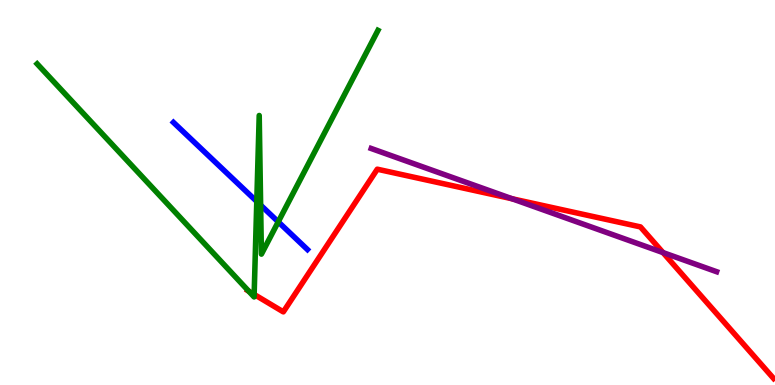[{'lines': ['blue', 'red'], 'intersections': []}, {'lines': ['green', 'red'], 'intersections': [{'x': 3.21, 'y': 2.44}, {'x': 3.28, 'y': 2.35}]}, {'lines': ['purple', 'red'], 'intersections': [{'x': 6.61, 'y': 4.84}, {'x': 8.55, 'y': 3.44}]}, {'lines': ['blue', 'green'], 'intersections': [{'x': 3.31, 'y': 4.77}, {'x': 3.36, 'y': 4.67}, {'x': 3.59, 'y': 4.24}]}, {'lines': ['blue', 'purple'], 'intersections': []}, {'lines': ['green', 'purple'], 'intersections': []}]